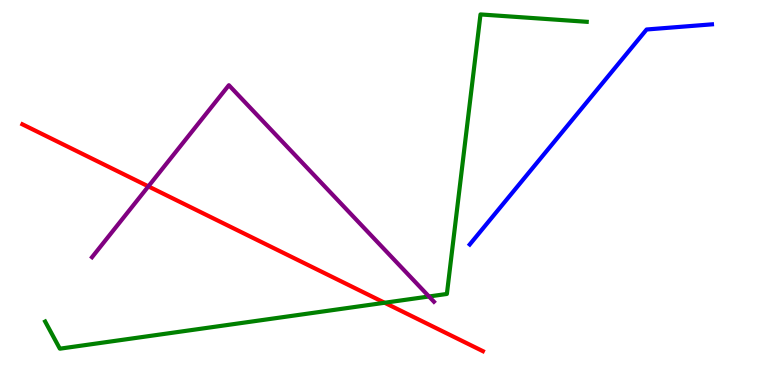[{'lines': ['blue', 'red'], 'intersections': []}, {'lines': ['green', 'red'], 'intersections': [{'x': 4.96, 'y': 2.14}]}, {'lines': ['purple', 'red'], 'intersections': [{'x': 1.91, 'y': 5.16}]}, {'lines': ['blue', 'green'], 'intersections': []}, {'lines': ['blue', 'purple'], 'intersections': []}, {'lines': ['green', 'purple'], 'intersections': [{'x': 5.54, 'y': 2.3}]}]